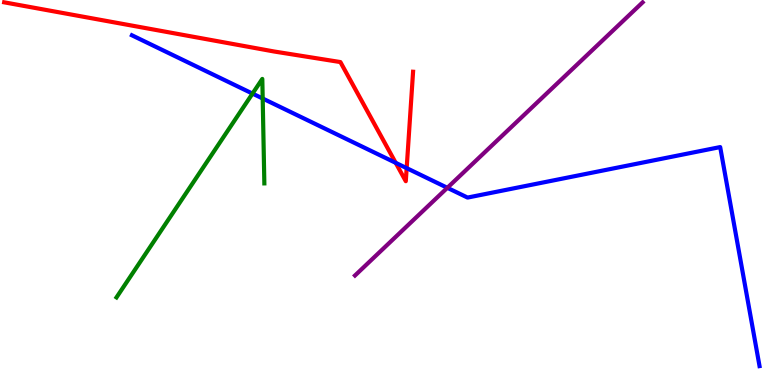[{'lines': ['blue', 'red'], 'intersections': [{'x': 5.11, 'y': 5.77}, {'x': 5.25, 'y': 5.63}]}, {'lines': ['green', 'red'], 'intersections': []}, {'lines': ['purple', 'red'], 'intersections': []}, {'lines': ['blue', 'green'], 'intersections': [{'x': 3.26, 'y': 7.57}, {'x': 3.39, 'y': 7.44}]}, {'lines': ['blue', 'purple'], 'intersections': [{'x': 5.77, 'y': 5.12}]}, {'lines': ['green', 'purple'], 'intersections': []}]